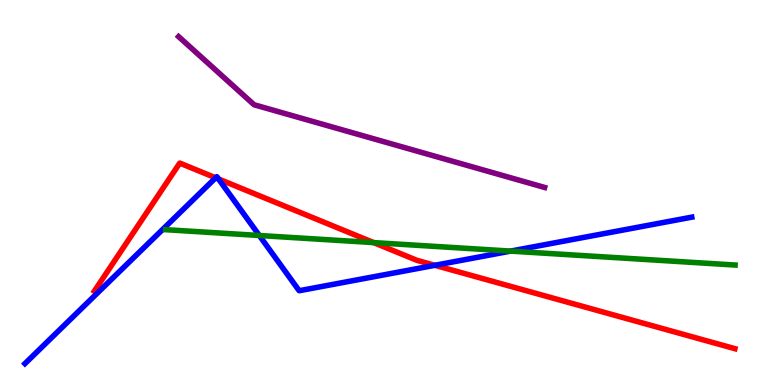[{'lines': ['blue', 'red'], 'intersections': [{'x': 2.78, 'y': 5.38}, {'x': 2.82, 'y': 5.35}, {'x': 5.61, 'y': 3.11}]}, {'lines': ['green', 'red'], 'intersections': [{'x': 4.82, 'y': 3.7}]}, {'lines': ['purple', 'red'], 'intersections': []}, {'lines': ['blue', 'green'], 'intersections': [{'x': 3.35, 'y': 3.88}, {'x': 6.59, 'y': 3.48}]}, {'lines': ['blue', 'purple'], 'intersections': []}, {'lines': ['green', 'purple'], 'intersections': []}]